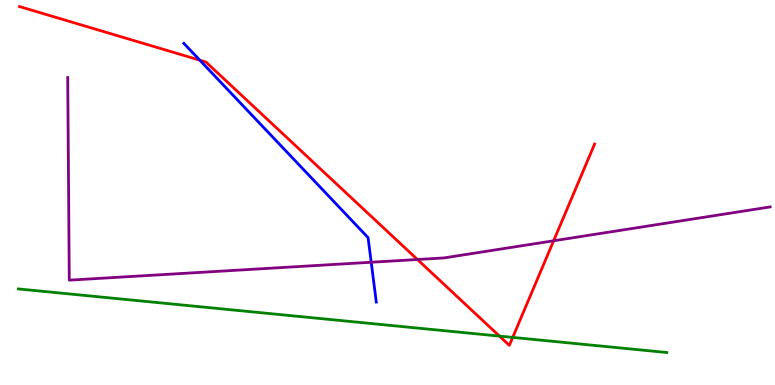[{'lines': ['blue', 'red'], 'intersections': [{'x': 2.58, 'y': 8.44}]}, {'lines': ['green', 'red'], 'intersections': [{'x': 6.44, 'y': 1.27}, {'x': 6.62, 'y': 1.24}]}, {'lines': ['purple', 'red'], 'intersections': [{'x': 5.39, 'y': 3.26}, {'x': 7.14, 'y': 3.75}]}, {'lines': ['blue', 'green'], 'intersections': []}, {'lines': ['blue', 'purple'], 'intersections': [{'x': 4.79, 'y': 3.19}]}, {'lines': ['green', 'purple'], 'intersections': []}]